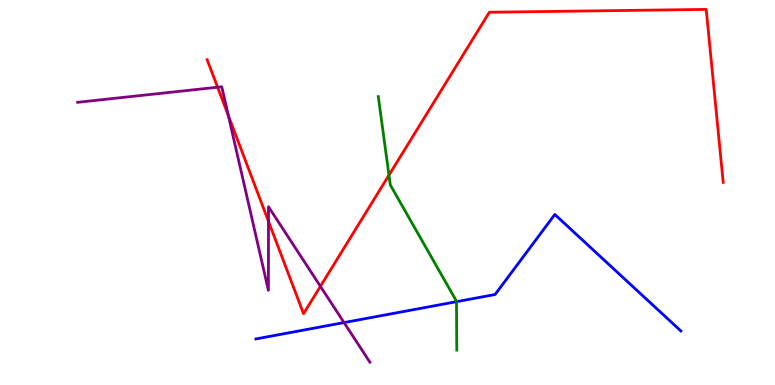[{'lines': ['blue', 'red'], 'intersections': []}, {'lines': ['green', 'red'], 'intersections': [{'x': 5.02, 'y': 5.45}]}, {'lines': ['purple', 'red'], 'intersections': [{'x': 2.81, 'y': 7.73}, {'x': 2.95, 'y': 6.99}, {'x': 3.46, 'y': 4.25}, {'x': 4.13, 'y': 2.56}]}, {'lines': ['blue', 'green'], 'intersections': [{'x': 5.89, 'y': 2.16}]}, {'lines': ['blue', 'purple'], 'intersections': [{'x': 4.44, 'y': 1.62}]}, {'lines': ['green', 'purple'], 'intersections': []}]